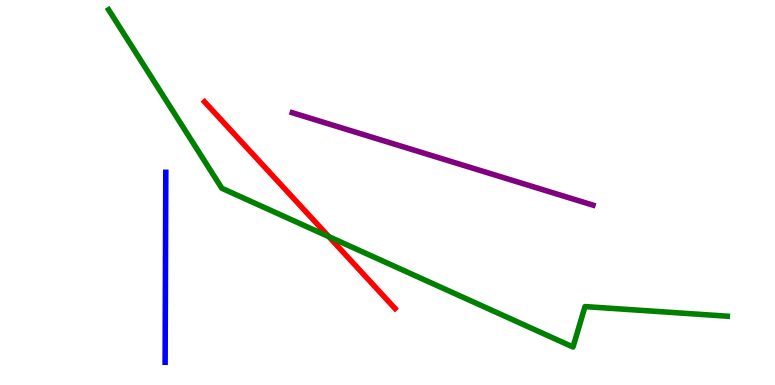[{'lines': ['blue', 'red'], 'intersections': []}, {'lines': ['green', 'red'], 'intersections': [{'x': 4.24, 'y': 3.85}]}, {'lines': ['purple', 'red'], 'intersections': []}, {'lines': ['blue', 'green'], 'intersections': []}, {'lines': ['blue', 'purple'], 'intersections': []}, {'lines': ['green', 'purple'], 'intersections': []}]